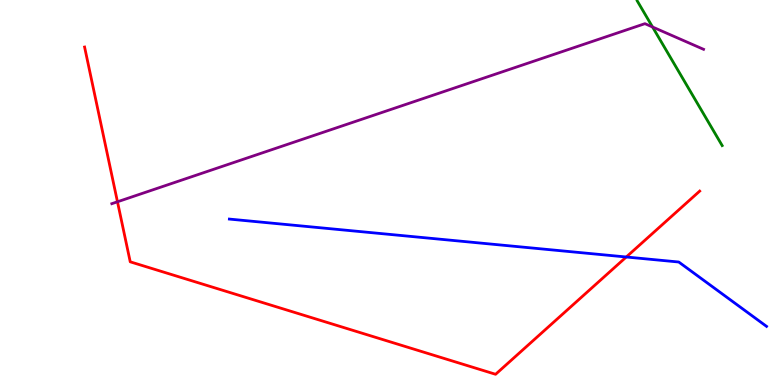[{'lines': ['blue', 'red'], 'intersections': [{'x': 8.08, 'y': 3.32}]}, {'lines': ['green', 'red'], 'intersections': []}, {'lines': ['purple', 'red'], 'intersections': [{'x': 1.52, 'y': 4.76}]}, {'lines': ['blue', 'green'], 'intersections': []}, {'lines': ['blue', 'purple'], 'intersections': []}, {'lines': ['green', 'purple'], 'intersections': [{'x': 8.42, 'y': 9.3}]}]